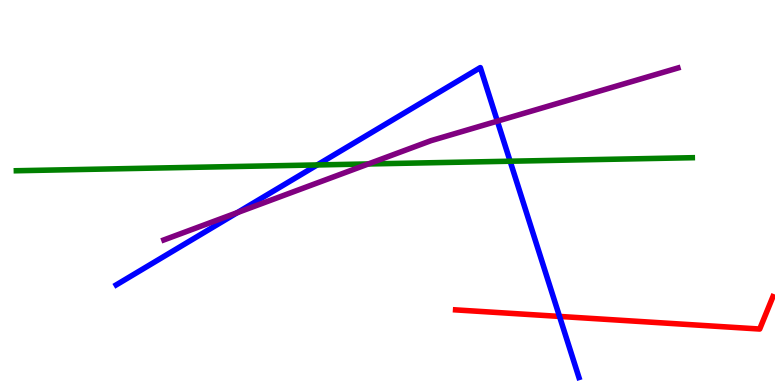[{'lines': ['blue', 'red'], 'intersections': [{'x': 7.22, 'y': 1.78}]}, {'lines': ['green', 'red'], 'intersections': []}, {'lines': ['purple', 'red'], 'intersections': []}, {'lines': ['blue', 'green'], 'intersections': [{'x': 4.09, 'y': 5.72}, {'x': 6.58, 'y': 5.81}]}, {'lines': ['blue', 'purple'], 'intersections': [{'x': 3.06, 'y': 4.48}, {'x': 6.42, 'y': 6.85}]}, {'lines': ['green', 'purple'], 'intersections': [{'x': 4.75, 'y': 5.74}]}]